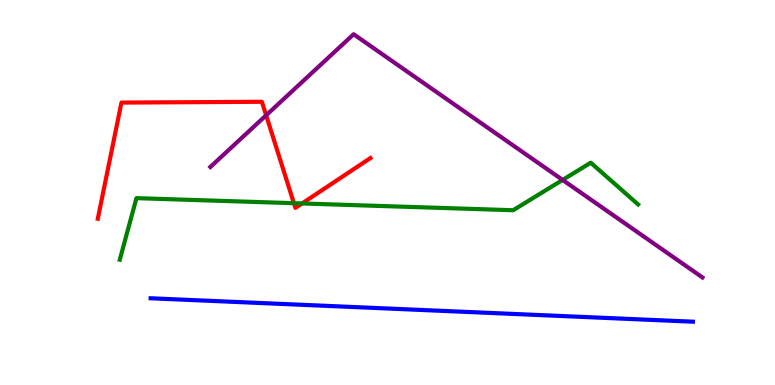[{'lines': ['blue', 'red'], 'intersections': []}, {'lines': ['green', 'red'], 'intersections': [{'x': 3.79, 'y': 4.72}, {'x': 3.9, 'y': 4.72}]}, {'lines': ['purple', 'red'], 'intersections': [{'x': 3.43, 'y': 7.01}]}, {'lines': ['blue', 'green'], 'intersections': []}, {'lines': ['blue', 'purple'], 'intersections': []}, {'lines': ['green', 'purple'], 'intersections': [{'x': 7.26, 'y': 5.33}]}]